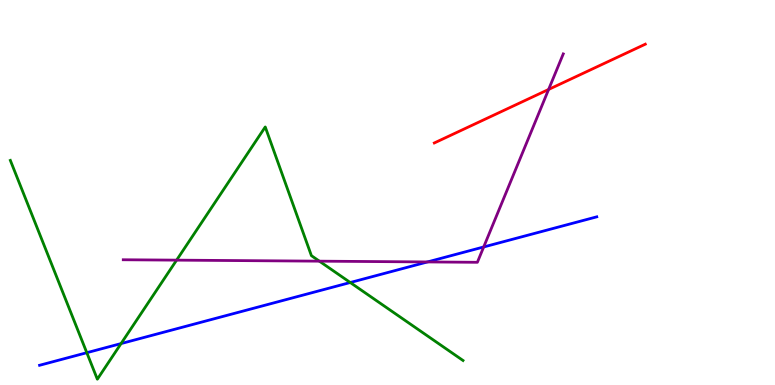[{'lines': ['blue', 'red'], 'intersections': []}, {'lines': ['green', 'red'], 'intersections': []}, {'lines': ['purple', 'red'], 'intersections': [{'x': 7.08, 'y': 7.68}]}, {'lines': ['blue', 'green'], 'intersections': [{'x': 1.12, 'y': 0.839}, {'x': 1.56, 'y': 1.08}, {'x': 4.52, 'y': 2.66}]}, {'lines': ['blue', 'purple'], 'intersections': [{'x': 5.52, 'y': 3.2}, {'x': 6.24, 'y': 3.59}]}, {'lines': ['green', 'purple'], 'intersections': [{'x': 2.28, 'y': 3.24}, {'x': 4.12, 'y': 3.22}]}]